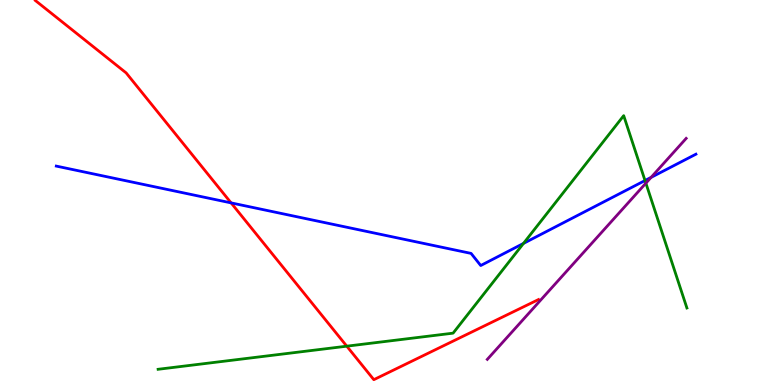[{'lines': ['blue', 'red'], 'intersections': [{'x': 2.98, 'y': 4.73}]}, {'lines': ['green', 'red'], 'intersections': [{'x': 4.47, 'y': 1.01}]}, {'lines': ['purple', 'red'], 'intersections': []}, {'lines': ['blue', 'green'], 'intersections': [{'x': 6.75, 'y': 3.68}, {'x': 8.32, 'y': 5.31}]}, {'lines': ['blue', 'purple'], 'intersections': [{'x': 8.4, 'y': 5.39}]}, {'lines': ['green', 'purple'], 'intersections': [{'x': 8.33, 'y': 5.24}]}]